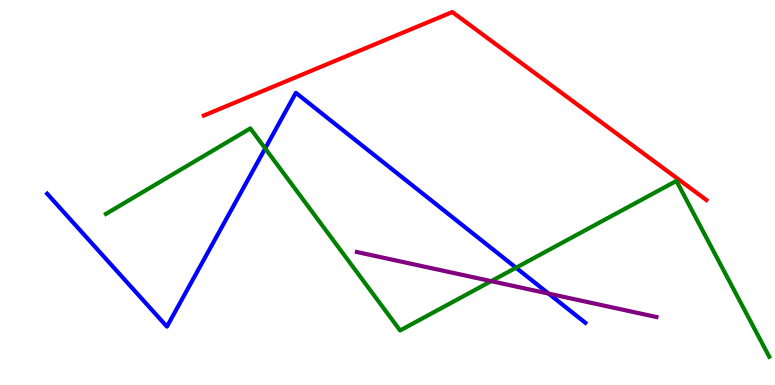[{'lines': ['blue', 'red'], 'intersections': []}, {'lines': ['green', 'red'], 'intersections': []}, {'lines': ['purple', 'red'], 'intersections': []}, {'lines': ['blue', 'green'], 'intersections': [{'x': 3.42, 'y': 6.14}, {'x': 6.66, 'y': 3.05}]}, {'lines': ['blue', 'purple'], 'intersections': [{'x': 7.08, 'y': 2.37}]}, {'lines': ['green', 'purple'], 'intersections': [{'x': 6.34, 'y': 2.7}]}]